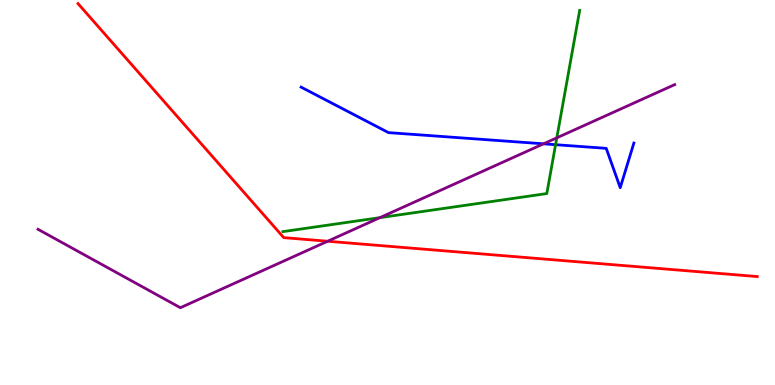[{'lines': ['blue', 'red'], 'intersections': []}, {'lines': ['green', 'red'], 'intersections': []}, {'lines': ['purple', 'red'], 'intersections': [{'x': 4.23, 'y': 3.73}]}, {'lines': ['blue', 'green'], 'intersections': [{'x': 7.17, 'y': 6.24}]}, {'lines': ['blue', 'purple'], 'intersections': [{'x': 7.01, 'y': 6.26}]}, {'lines': ['green', 'purple'], 'intersections': [{'x': 4.9, 'y': 4.35}, {'x': 7.18, 'y': 6.42}]}]